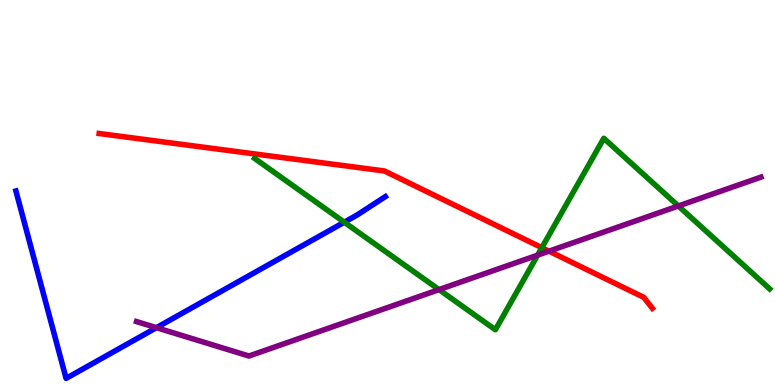[{'lines': ['blue', 'red'], 'intersections': []}, {'lines': ['green', 'red'], 'intersections': [{'x': 6.99, 'y': 3.57}]}, {'lines': ['purple', 'red'], 'intersections': [{'x': 7.08, 'y': 3.48}]}, {'lines': ['blue', 'green'], 'intersections': [{'x': 4.44, 'y': 4.23}]}, {'lines': ['blue', 'purple'], 'intersections': [{'x': 2.02, 'y': 1.49}]}, {'lines': ['green', 'purple'], 'intersections': [{'x': 5.66, 'y': 2.48}, {'x': 6.94, 'y': 3.37}, {'x': 8.75, 'y': 4.65}]}]